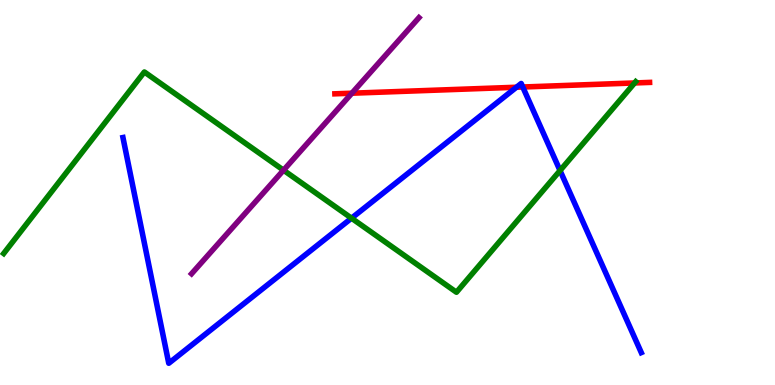[{'lines': ['blue', 'red'], 'intersections': [{'x': 6.66, 'y': 7.73}, {'x': 6.75, 'y': 7.74}]}, {'lines': ['green', 'red'], 'intersections': [{'x': 8.19, 'y': 7.85}]}, {'lines': ['purple', 'red'], 'intersections': [{'x': 4.54, 'y': 7.58}]}, {'lines': ['blue', 'green'], 'intersections': [{'x': 4.54, 'y': 4.33}, {'x': 7.23, 'y': 5.57}]}, {'lines': ['blue', 'purple'], 'intersections': []}, {'lines': ['green', 'purple'], 'intersections': [{'x': 3.66, 'y': 5.58}]}]